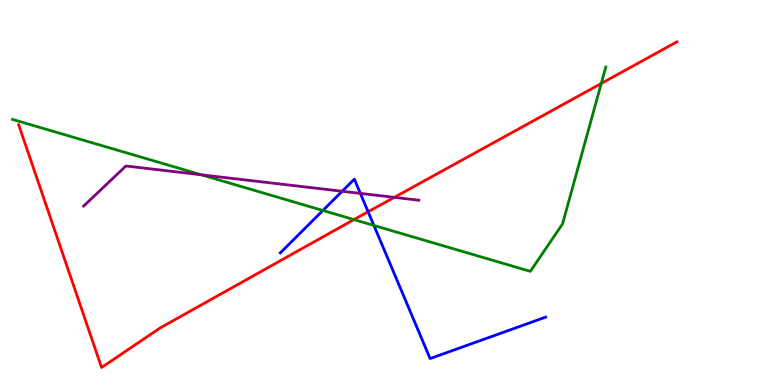[{'lines': ['blue', 'red'], 'intersections': [{'x': 4.75, 'y': 4.5}]}, {'lines': ['green', 'red'], 'intersections': [{'x': 4.57, 'y': 4.3}, {'x': 7.76, 'y': 7.83}]}, {'lines': ['purple', 'red'], 'intersections': [{'x': 5.09, 'y': 4.87}]}, {'lines': ['blue', 'green'], 'intersections': [{'x': 4.17, 'y': 4.53}, {'x': 4.82, 'y': 4.14}]}, {'lines': ['blue', 'purple'], 'intersections': [{'x': 4.42, 'y': 5.03}, {'x': 4.65, 'y': 4.98}]}, {'lines': ['green', 'purple'], 'intersections': [{'x': 2.6, 'y': 5.46}]}]